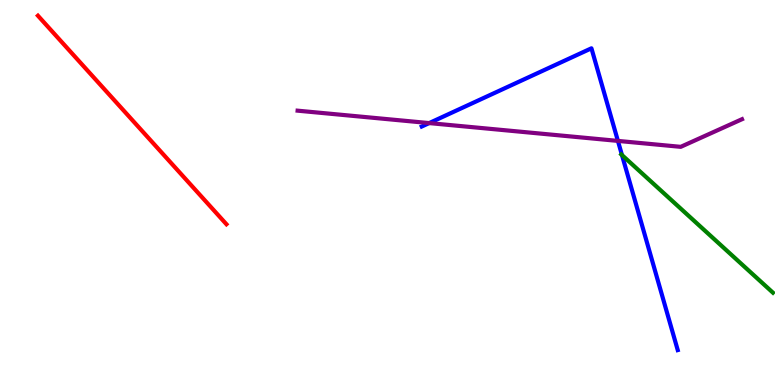[{'lines': ['blue', 'red'], 'intersections': []}, {'lines': ['green', 'red'], 'intersections': []}, {'lines': ['purple', 'red'], 'intersections': []}, {'lines': ['blue', 'green'], 'intersections': [{'x': 8.03, 'y': 5.97}]}, {'lines': ['blue', 'purple'], 'intersections': [{'x': 5.54, 'y': 6.8}, {'x': 7.97, 'y': 6.34}]}, {'lines': ['green', 'purple'], 'intersections': []}]